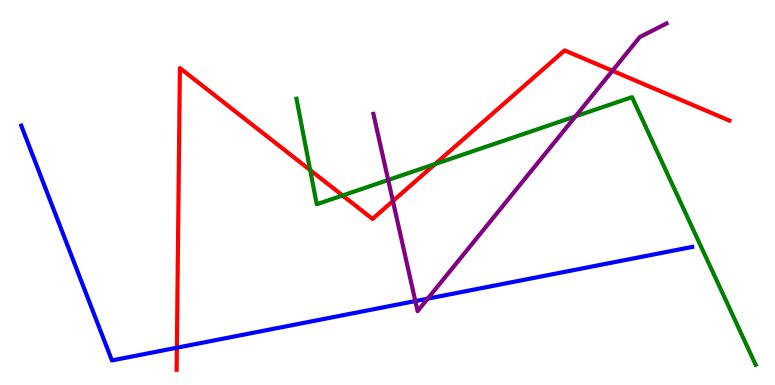[{'lines': ['blue', 'red'], 'intersections': [{'x': 2.28, 'y': 0.968}]}, {'lines': ['green', 'red'], 'intersections': [{'x': 4.0, 'y': 5.58}, {'x': 4.42, 'y': 4.92}, {'x': 5.61, 'y': 5.74}]}, {'lines': ['purple', 'red'], 'intersections': [{'x': 5.07, 'y': 4.78}, {'x': 7.9, 'y': 8.16}]}, {'lines': ['blue', 'green'], 'intersections': []}, {'lines': ['blue', 'purple'], 'intersections': [{'x': 5.36, 'y': 2.18}, {'x': 5.52, 'y': 2.24}]}, {'lines': ['green', 'purple'], 'intersections': [{'x': 5.01, 'y': 5.33}, {'x': 7.43, 'y': 6.98}]}]